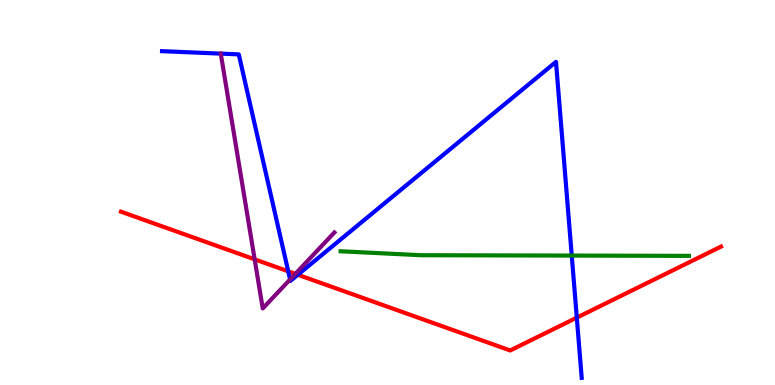[{'lines': ['blue', 'red'], 'intersections': [{'x': 3.72, 'y': 2.95}, {'x': 3.84, 'y': 2.86}, {'x': 7.44, 'y': 1.75}]}, {'lines': ['green', 'red'], 'intersections': []}, {'lines': ['purple', 'red'], 'intersections': [{'x': 3.29, 'y': 3.26}, {'x': 3.81, 'y': 2.89}]}, {'lines': ['blue', 'green'], 'intersections': [{'x': 7.38, 'y': 3.36}]}, {'lines': ['blue', 'purple'], 'intersections': [{'x': 2.85, 'y': 8.61}, {'x': 3.74, 'y': 2.74}]}, {'lines': ['green', 'purple'], 'intersections': []}]